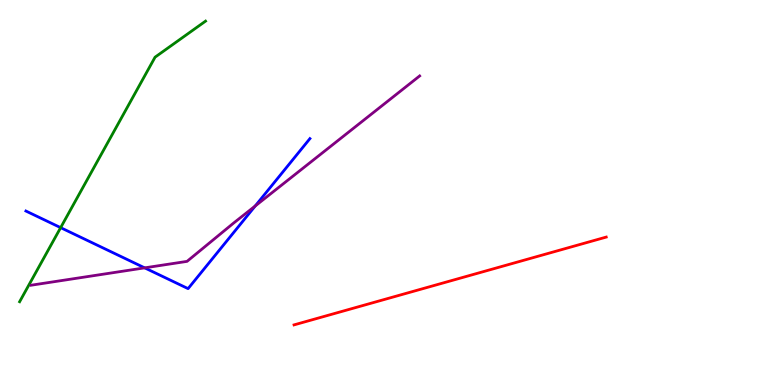[{'lines': ['blue', 'red'], 'intersections': []}, {'lines': ['green', 'red'], 'intersections': []}, {'lines': ['purple', 'red'], 'intersections': []}, {'lines': ['blue', 'green'], 'intersections': [{'x': 0.783, 'y': 4.09}]}, {'lines': ['blue', 'purple'], 'intersections': [{'x': 1.87, 'y': 3.04}, {'x': 3.29, 'y': 4.65}]}, {'lines': ['green', 'purple'], 'intersections': []}]